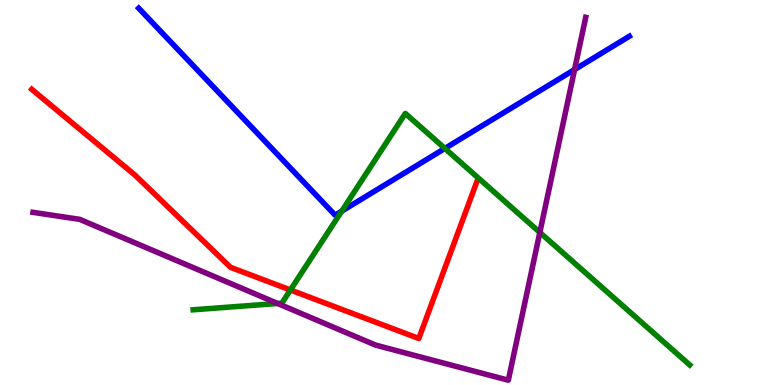[{'lines': ['blue', 'red'], 'intersections': []}, {'lines': ['green', 'red'], 'intersections': [{'x': 3.75, 'y': 2.47}]}, {'lines': ['purple', 'red'], 'intersections': []}, {'lines': ['blue', 'green'], 'intersections': [{'x': 4.41, 'y': 4.52}, {'x': 5.74, 'y': 6.14}]}, {'lines': ['blue', 'purple'], 'intersections': [{'x': 7.41, 'y': 8.19}]}, {'lines': ['green', 'purple'], 'intersections': [{'x': 3.58, 'y': 2.12}, {'x': 6.97, 'y': 3.96}]}]